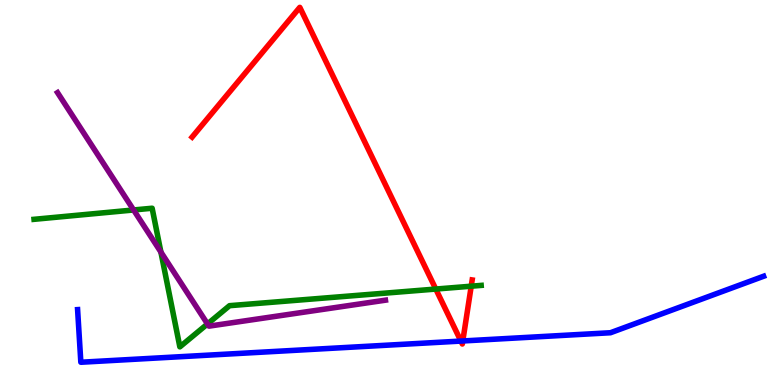[{'lines': ['blue', 'red'], 'intersections': [{'x': 5.95, 'y': 1.14}, {'x': 5.97, 'y': 1.14}]}, {'lines': ['green', 'red'], 'intersections': [{'x': 5.62, 'y': 2.49}, {'x': 6.08, 'y': 2.57}]}, {'lines': ['purple', 'red'], 'intersections': []}, {'lines': ['blue', 'green'], 'intersections': []}, {'lines': ['blue', 'purple'], 'intersections': []}, {'lines': ['green', 'purple'], 'intersections': [{'x': 1.72, 'y': 4.55}, {'x': 2.08, 'y': 3.45}, {'x': 2.68, 'y': 1.59}]}]